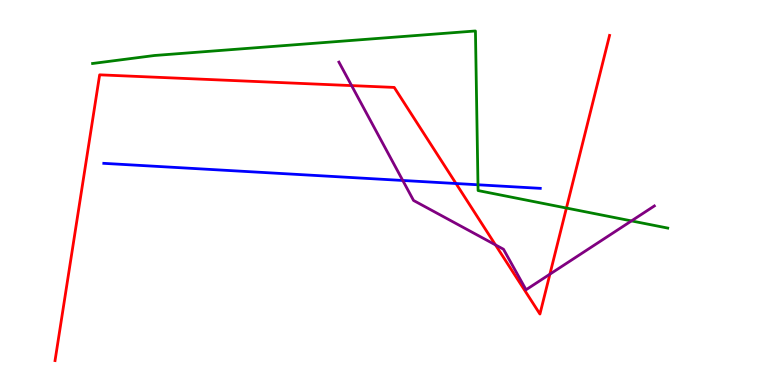[{'lines': ['blue', 'red'], 'intersections': [{'x': 5.88, 'y': 5.23}]}, {'lines': ['green', 'red'], 'intersections': [{'x': 7.31, 'y': 4.6}]}, {'lines': ['purple', 'red'], 'intersections': [{'x': 4.54, 'y': 7.78}, {'x': 6.39, 'y': 3.64}, {'x': 7.1, 'y': 2.88}]}, {'lines': ['blue', 'green'], 'intersections': [{'x': 6.17, 'y': 5.2}]}, {'lines': ['blue', 'purple'], 'intersections': [{'x': 5.2, 'y': 5.31}]}, {'lines': ['green', 'purple'], 'intersections': [{'x': 8.15, 'y': 4.26}]}]